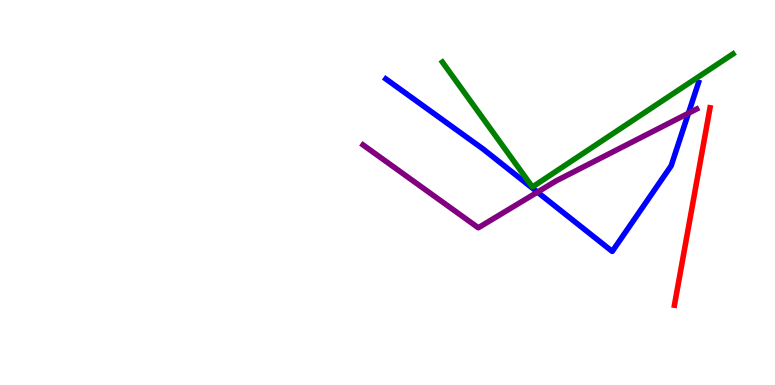[{'lines': ['blue', 'red'], 'intersections': []}, {'lines': ['green', 'red'], 'intersections': []}, {'lines': ['purple', 'red'], 'intersections': []}, {'lines': ['blue', 'green'], 'intersections': []}, {'lines': ['blue', 'purple'], 'intersections': [{'x': 6.94, 'y': 5.01}, {'x': 8.88, 'y': 7.06}]}, {'lines': ['green', 'purple'], 'intersections': []}]